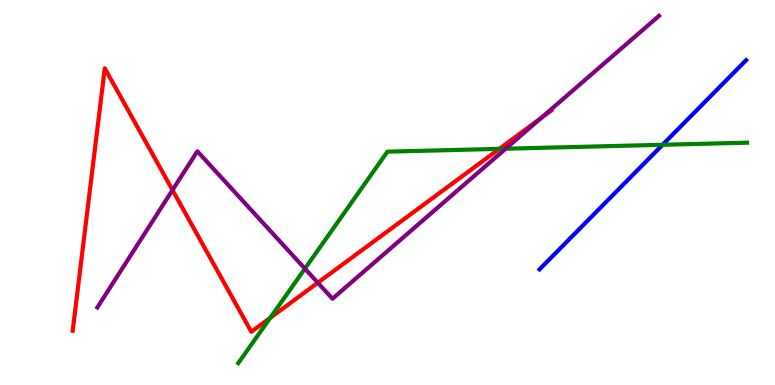[{'lines': ['blue', 'red'], 'intersections': []}, {'lines': ['green', 'red'], 'intersections': [{'x': 3.49, 'y': 1.74}, {'x': 6.44, 'y': 6.13}]}, {'lines': ['purple', 'red'], 'intersections': [{'x': 2.23, 'y': 5.06}, {'x': 4.1, 'y': 2.66}, {'x': 6.98, 'y': 6.93}]}, {'lines': ['blue', 'green'], 'intersections': [{'x': 8.55, 'y': 6.24}]}, {'lines': ['blue', 'purple'], 'intersections': []}, {'lines': ['green', 'purple'], 'intersections': [{'x': 3.93, 'y': 3.02}, {'x': 6.52, 'y': 6.14}]}]